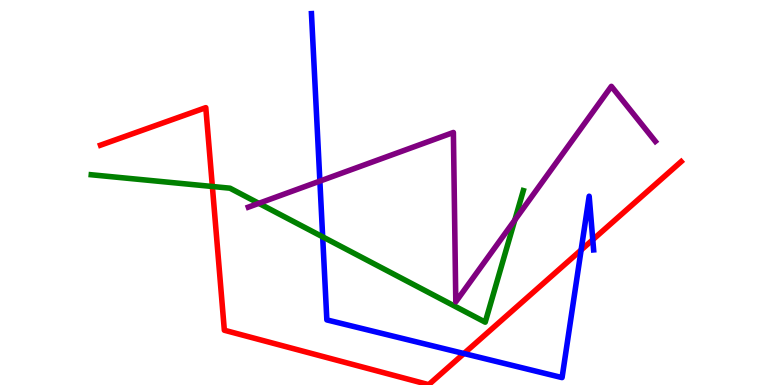[{'lines': ['blue', 'red'], 'intersections': [{'x': 5.99, 'y': 0.817}, {'x': 7.5, 'y': 3.51}, {'x': 7.65, 'y': 3.77}]}, {'lines': ['green', 'red'], 'intersections': [{'x': 2.74, 'y': 5.16}]}, {'lines': ['purple', 'red'], 'intersections': []}, {'lines': ['blue', 'green'], 'intersections': [{'x': 4.16, 'y': 3.85}]}, {'lines': ['blue', 'purple'], 'intersections': [{'x': 4.13, 'y': 5.3}]}, {'lines': ['green', 'purple'], 'intersections': [{'x': 3.34, 'y': 4.72}, {'x': 6.64, 'y': 4.28}]}]